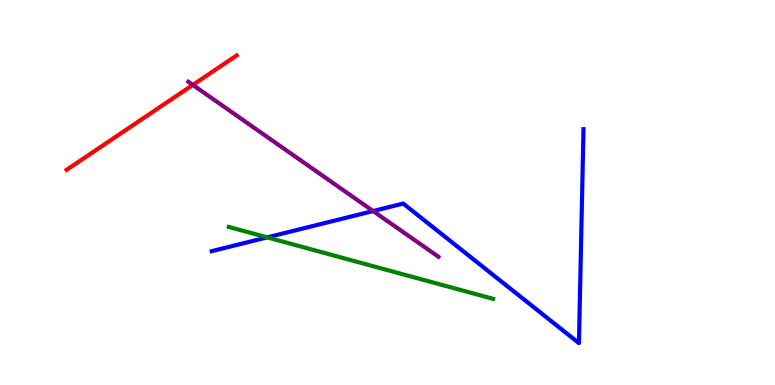[{'lines': ['blue', 'red'], 'intersections': []}, {'lines': ['green', 'red'], 'intersections': []}, {'lines': ['purple', 'red'], 'intersections': [{'x': 2.49, 'y': 7.79}]}, {'lines': ['blue', 'green'], 'intersections': [{'x': 3.45, 'y': 3.83}]}, {'lines': ['blue', 'purple'], 'intersections': [{'x': 4.81, 'y': 4.52}]}, {'lines': ['green', 'purple'], 'intersections': []}]